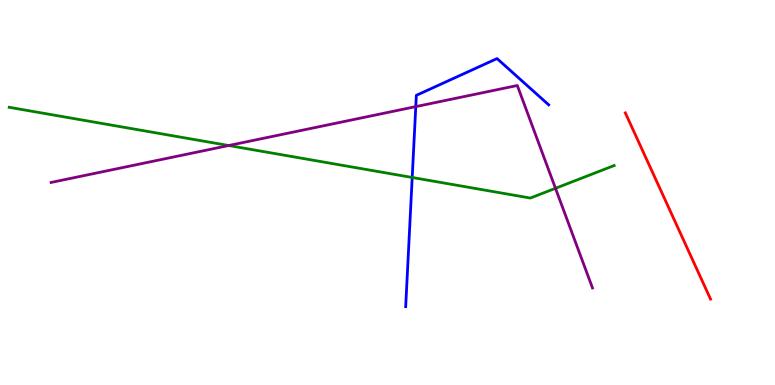[{'lines': ['blue', 'red'], 'intersections': []}, {'lines': ['green', 'red'], 'intersections': []}, {'lines': ['purple', 'red'], 'intersections': []}, {'lines': ['blue', 'green'], 'intersections': [{'x': 5.32, 'y': 5.39}]}, {'lines': ['blue', 'purple'], 'intersections': [{'x': 5.36, 'y': 7.23}]}, {'lines': ['green', 'purple'], 'intersections': [{'x': 2.95, 'y': 6.22}, {'x': 7.17, 'y': 5.11}]}]